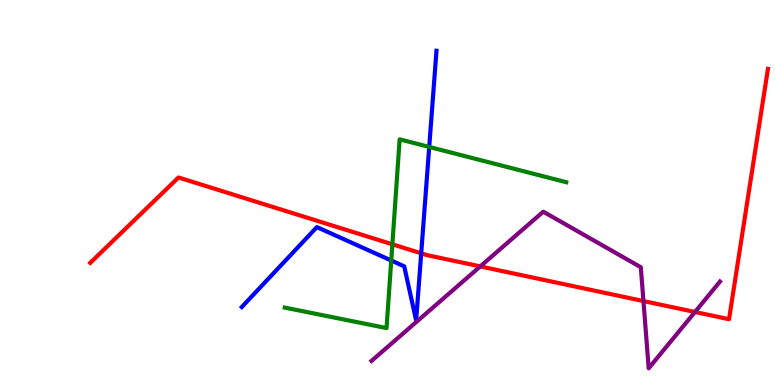[{'lines': ['blue', 'red'], 'intersections': [{'x': 5.43, 'y': 3.42}]}, {'lines': ['green', 'red'], 'intersections': [{'x': 5.06, 'y': 3.65}]}, {'lines': ['purple', 'red'], 'intersections': [{'x': 6.2, 'y': 3.08}, {'x': 8.3, 'y': 2.18}, {'x': 8.97, 'y': 1.9}]}, {'lines': ['blue', 'green'], 'intersections': [{'x': 5.05, 'y': 3.23}, {'x': 5.54, 'y': 6.18}]}, {'lines': ['blue', 'purple'], 'intersections': []}, {'lines': ['green', 'purple'], 'intersections': []}]